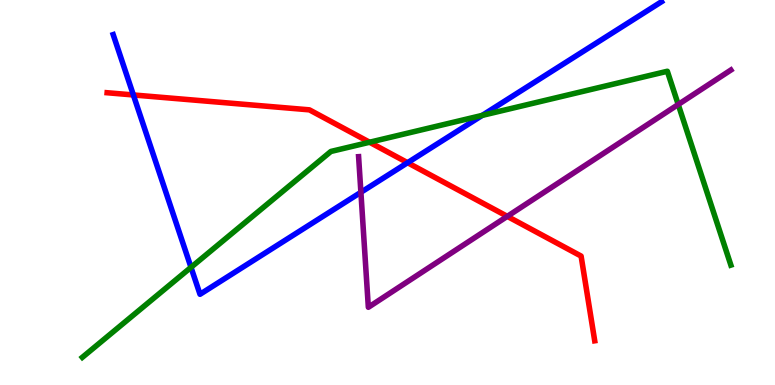[{'lines': ['blue', 'red'], 'intersections': [{'x': 1.72, 'y': 7.53}, {'x': 5.26, 'y': 5.77}]}, {'lines': ['green', 'red'], 'intersections': [{'x': 4.77, 'y': 6.31}]}, {'lines': ['purple', 'red'], 'intersections': [{'x': 6.55, 'y': 4.38}]}, {'lines': ['blue', 'green'], 'intersections': [{'x': 2.46, 'y': 3.06}, {'x': 6.22, 'y': 7.0}]}, {'lines': ['blue', 'purple'], 'intersections': [{'x': 4.66, 'y': 5.01}]}, {'lines': ['green', 'purple'], 'intersections': [{'x': 8.75, 'y': 7.29}]}]